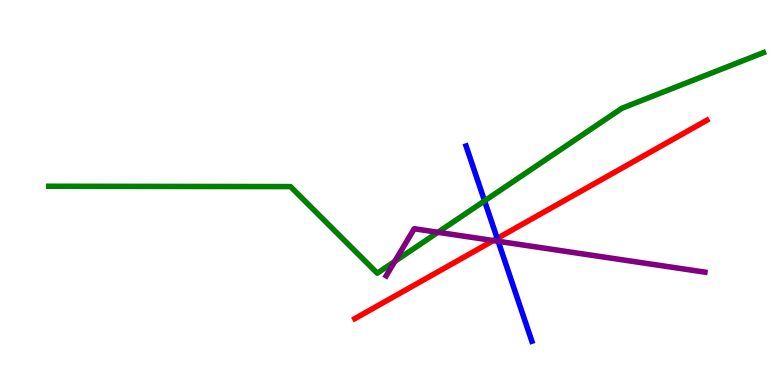[{'lines': ['blue', 'red'], 'intersections': [{'x': 6.42, 'y': 3.81}]}, {'lines': ['green', 'red'], 'intersections': []}, {'lines': ['purple', 'red'], 'intersections': [{'x': 6.37, 'y': 3.75}]}, {'lines': ['blue', 'green'], 'intersections': [{'x': 6.25, 'y': 4.78}]}, {'lines': ['blue', 'purple'], 'intersections': [{'x': 6.43, 'y': 3.73}]}, {'lines': ['green', 'purple'], 'intersections': [{'x': 5.09, 'y': 3.21}, {'x': 5.65, 'y': 3.97}]}]